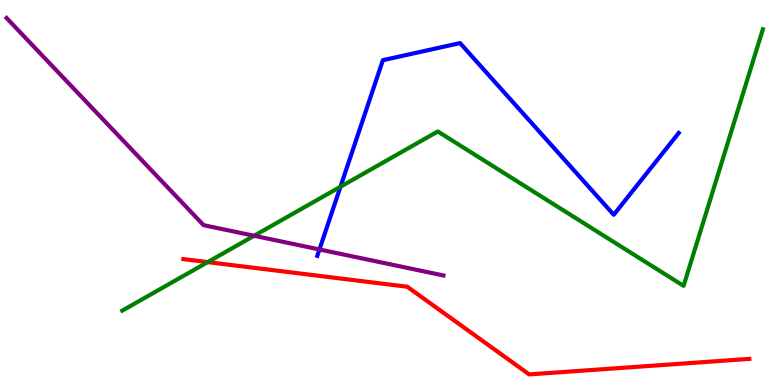[{'lines': ['blue', 'red'], 'intersections': []}, {'lines': ['green', 'red'], 'intersections': [{'x': 2.68, 'y': 3.19}]}, {'lines': ['purple', 'red'], 'intersections': []}, {'lines': ['blue', 'green'], 'intersections': [{'x': 4.39, 'y': 5.15}]}, {'lines': ['blue', 'purple'], 'intersections': [{'x': 4.12, 'y': 3.52}]}, {'lines': ['green', 'purple'], 'intersections': [{'x': 3.28, 'y': 3.88}]}]